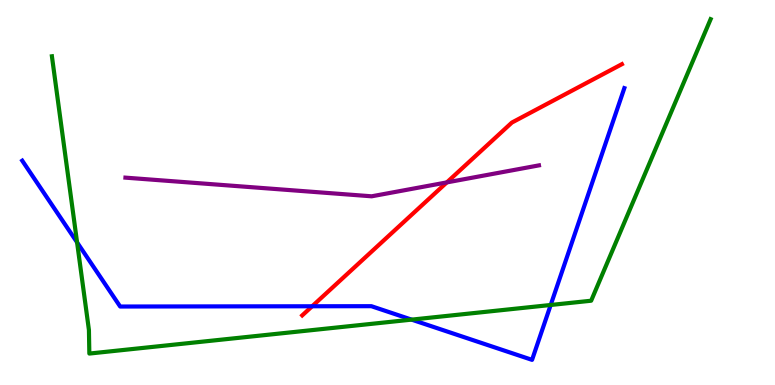[{'lines': ['blue', 'red'], 'intersections': [{'x': 4.03, 'y': 2.05}]}, {'lines': ['green', 'red'], 'intersections': []}, {'lines': ['purple', 'red'], 'intersections': [{'x': 5.77, 'y': 5.26}]}, {'lines': ['blue', 'green'], 'intersections': [{'x': 0.994, 'y': 3.71}, {'x': 5.31, 'y': 1.7}, {'x': 7.11, 'y': 2.08}]}, {'lines': ['blue', 'purple'], 'intersections': []}, {'lines': ['green', 'purple'], 'intersections': []}]